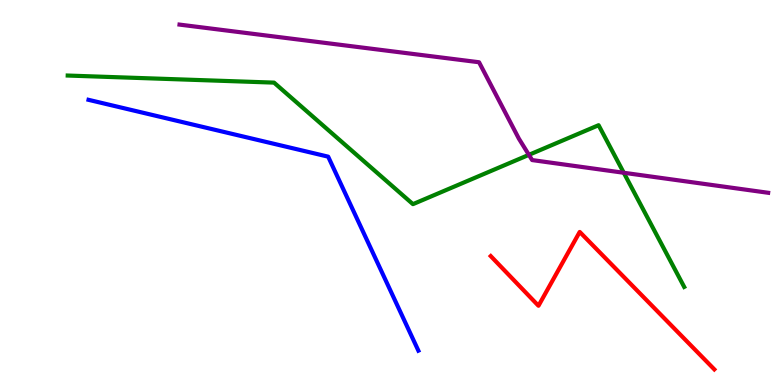[{'lines': ['blue', 'red'], 'intersections': []}, {'lines': ['green', 'red'], 'intersections': []}, {'lines': ['purple', 'red'], 'intersections': []}, {'lines': ['blue', 'green'], 'intersections': []}, {'lines': ['blue', 'purple'], 'intersections': []}, {'lines': ['green', 'purple'], 'intersections': [{'x': 6.82, 'y': 5.98}, {'x': 8.05, 'y': 5.51}]}]